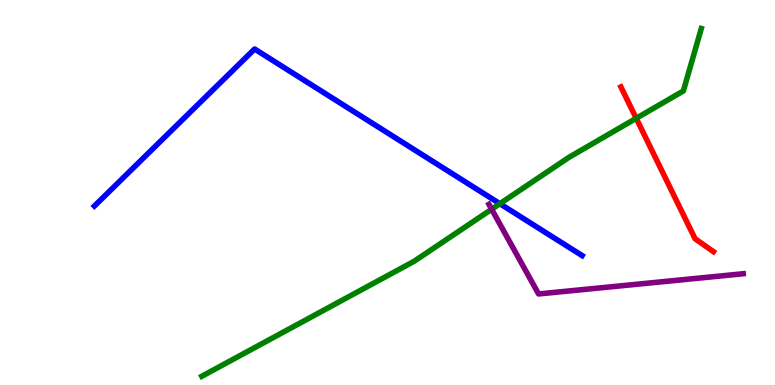[{'lines': ['blue', 'red'], 'intersections': []}, {'lines': ['green', 'red'], 'intersections': [{'x': 8.21, 'y': 6.93}]}, {'lines': ['purple', 'red'], 'intersections': []}, {'lines': ['blue', 'green'], 'intersections': [{'x': 6.45, 'y': 4.71}]}, {'lines': ['blue', 'purple'], 'intersections': []}, {'lines': ['green', 'purple'], 'intersections': [{'x': 6.34, 'y': 4.57}]}]